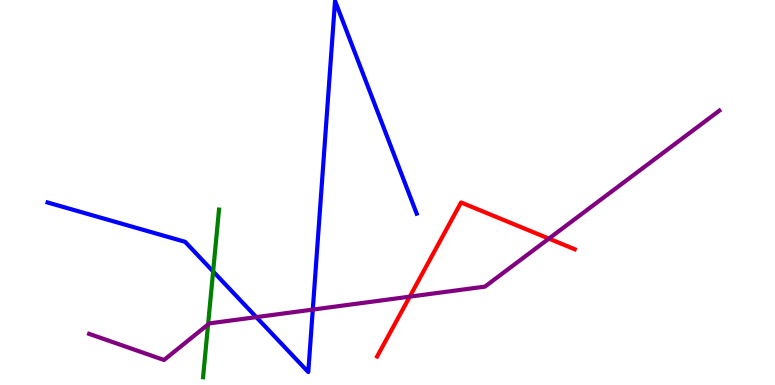[{'lines': ['blue', 'red'], 'intersections': []}, {'lines': ['green', 'red'], 'intersections': []}, {'lines': ['purple', 'red'], 'intersections': [{'x': 5.29, 'y': 2.29}, {'x': 7.08, 'y': 3.8}]}, {'lines': ['blue', 'green'], 'intersections': [{'x': 2.75, 'y': 2.95}]}, {'lines': ['blue', 'purple'], 'intersections': [{'x': 3.31, 'y': 1.76}, {'x': 4.04, 'y': 1.96}]}, {'lines': ['green', 'purple'], 'intersections': [{'x': 2.68, 'y': 1.57}]}]